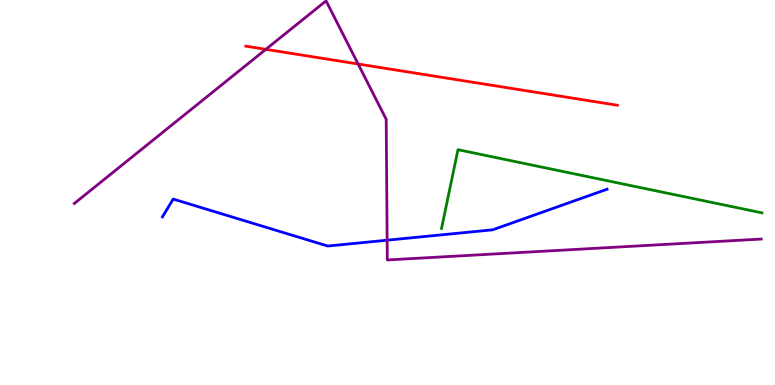[{'lines': ['blue', 'red'], 'intersections': []}, {'lines': ['green', 'red'], 'intersections': []}, {'lines': ['purple', 'red'], 'intersections': [{'x': 3.43, 'y': 8.72}, {'x': 4.62, 'y': 8.34}]}, {'lines': ['blue', 'green'], 'intersections': []}, {'lines': ['blue', 'purple'], 'intersections': [{'x': 5.0, 'y': 3.76}]}, {'lines': ['green', 'purple'], 'intersections': []}]